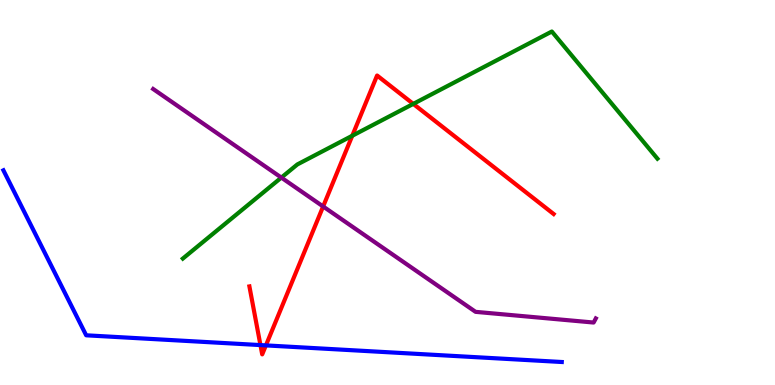[{'lines': ['blue', 'red'], 'intersections': [{'x': 3.36, 'y': 1.04}, {'x': 3.43, 'y': 1.03}]}, {'lines': ['green', 'red'], 'intersections': [{'x': 4.55, 'y': 6.47}, {'x': 5.33, 'y': 7.3}]}, {'lines': ['purple', 'red'], 'intersections': [{'x': 4.17, 'y': 4.64}]}, {'lines': ['blue', 'green'], 'intersections': []}, {'lines': ['blue', 'purple'], 'intersections': []}, {'lines': ['green', 'purple'], 'intersections': [{'x': 3.63, 'y': 5.39}]}]